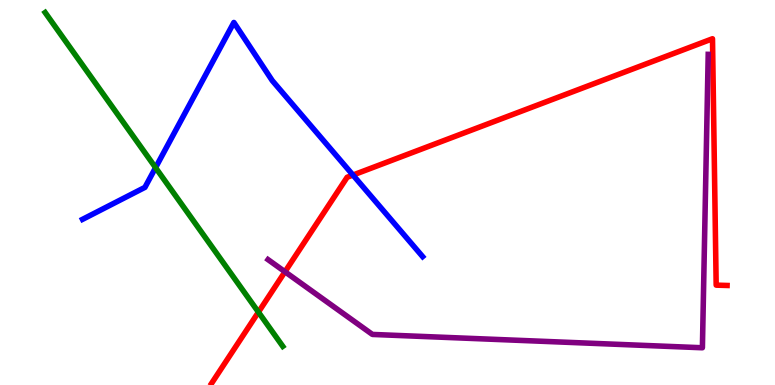[{'lines': ['blue', 'red'], 'intersections': [{'x': 4.55, 'y': 5.45}]}, {'lines': ['green', 'red'], 'intersections': [{'x': 3.33, 'y': 1.89}]}, {'lines': ['purple', 'red'], 'intersections': [{'x': 3.68, 'y': 2.94}]}, {'lines': ['blue', 'green'], 'intersections': [{'x': 2.01, 'y': 5.65}]}, {'lines': ['blue', 'purple'], 'intersections': []}, {'lines': ['green', 'purple'], 'intersections': []}]